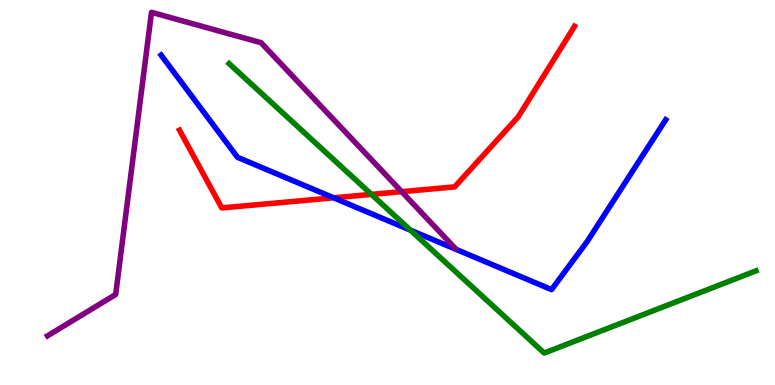[{'lines': ['blue', 'red'], 'intersections': [{'x': 4.31, 'y': 4.86}]}, {'lines': ['green', 'red'], 'intersections': [{'x': 4.79, 'y': 4.95}]}, {'lines': ['purple', 'red'], 'intersections': [{'x': 5.18, 'y': 5.02}]}, {'lines': ['blue', 'green'], 'intersections': [{'x': 5.3, 'y': 4.02}]}, {'lines': ['blue', 'purple'], 'intersections': []}, {'lines': ['green', 'purple'], 'intersections': []}]